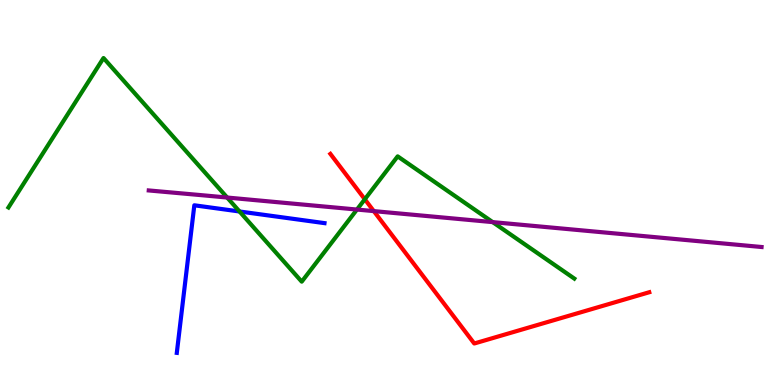[{'lines': ['blue', 'red'], 'intersections': []}, {'lines': ['green', 'red'], 'intersections': [{'x': 4.71, 'y': 4.82}]}, {'lines': ['purple', 'red'], 'intersections': [{'x': 4.82, 'y': 4.52}]}, {'lines': ['blue', 'green'], 'intersections': [{'x': 3.09, 'y': 4.51}]}, {'lines': ['blue', 'purple'], 'intersections': []}, {'lines': ['green', 'purple'], 'intersections': [{'x': 2.93, 'y': 4.87}, {'x': 4.61, 'y': 4.56}, {'x': 6.36, 'y': 4.23}]}]